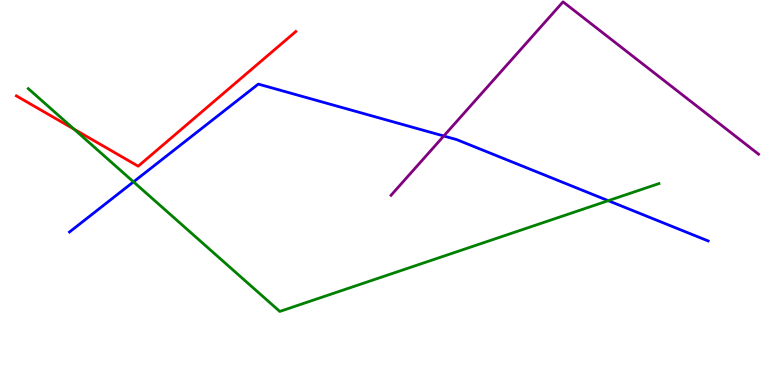[{'lines': ['blue', 'red'], 'intersections': []}, {'lines': ['green', 'red'], 'intersections': [{'x': 0.955, 'y': 6.65}]}, {'lines': ['purple', 'red'], 'intersections': []}, {'lines': ['blue', 'green'], 'intersections': [{'x': 1.72, 'y': 5.28}, {'x': 7.85, 'y': 4.79}]}, {'lines': ['blue', 'purple'], 'intersections': [{'x': 5.73, 'y': 6.47}]}, {'lines': ['green', 'purple'], 'intersections': []}]